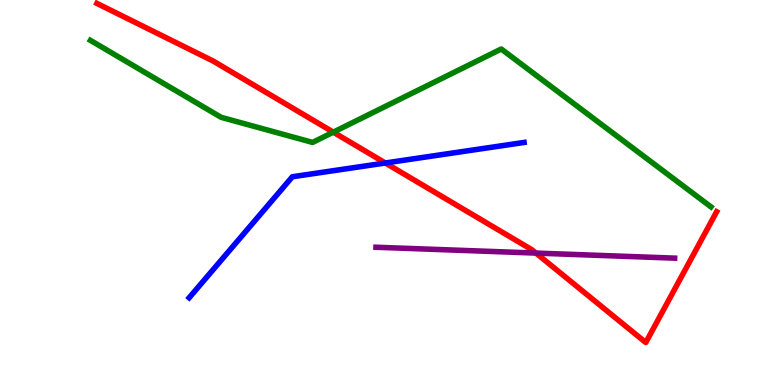[{'lines': ['blue', 'red'], 'intersections': [{'x': 4.97, 'y': 5.77}]}, {'lines': ['green', 'red'], 'intersections': [{'x': 4.3, 'y': 6.57}]}, {'lines': ['purple', 'red'], 'intersections': [{'x': 6.92, 'y': 3.43}]}, {'lines': ['blue', 'green'], 'intersections': []}, {'lines': ['blue', 'purple'], 'intersections': []}, {'lines': ['green', 'purple'], 'intersections': []}]